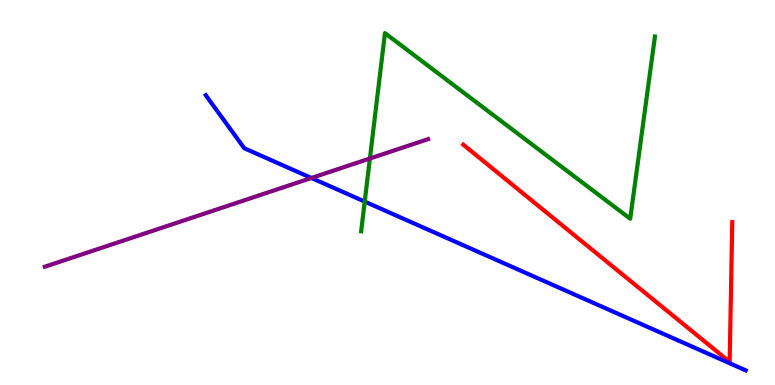[{'lines': ['blue', 'red'], 'intersections': []}, {'lines': ['green', 'red'], 'intersections': []}, {'lines': ['purple', 'red'], 'intersections': []}, {'lines': ['blue', 'green'], 'intersections': [{'x': 4.71, 'y': 4.76}]}, {'lines': ['blue', 'purple'], 'intersections': [{'x': 4.02, 'y': 5.38}]}, {'lines': ['green', 'purple'], 'intersections': [{'x': 4.77, 'y': 5.88}]}]